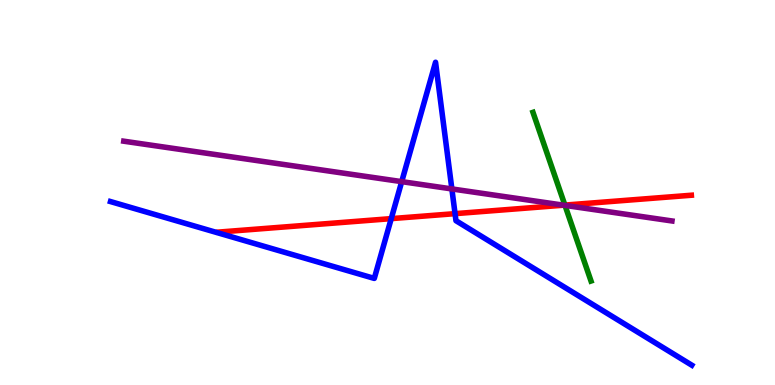[{'lines': ['blue', 'red'], 'intersections': [{'x': 5.05, 'y': 4.32}, {'x': 5.87, 'y': 4.45}]}, {'lines': ['green', 'red'], 'intersections': [{'x': 7.29, 'y': 4.67}]}, {'lines': ['purple', 'red'], 'intersections': [{'x': 7.27, 'y': 4.67}]}, {'lines': ['blue', 'green'], 'intersections': []}, {'lines': ['blue', 'purple'], 'intersections': [{'x': 5.18, 'y': 5.28}, {'x': 5.83, 'y': 5.09}]}, {'lines': ['green', 'purple'], 'intersections': [{'x': 7.29, 'y': 4.67}]}]